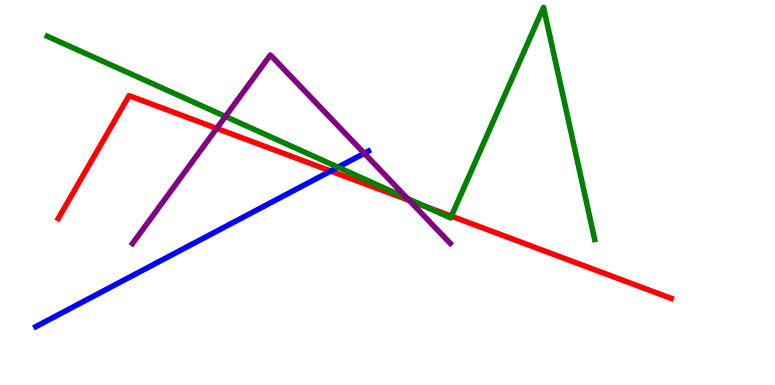[{'lines': ['blue', 'red'], 'intersections': [{'x': 4.27, 'y': 5.56}]}, {'lines': ['green', 'red'], 'intersections': [{'x': 5.46, 'y': 4.66}, {'x': 5.82, 'y': 4.39}]}, {'lines': ['purple', 'red'], 'intersections': [{'x': 2.8, 'y': 6.66}, {'x': 5.28, 'y': 4.8}]}, {'lines': ['blue', 'green'], 'intersections': [{'x': 4.36, 'y': 5.66}]}, {'lines': ['blue', 'purple'], 'intersections': [{'x': 4.7, 'y': 6.02}]}, {'lines': ['green', 'purple'], 'intersections': [{'x': 2.91, 'y': 6.97}, {'x': 5.26, 'y': 4.84}]}]